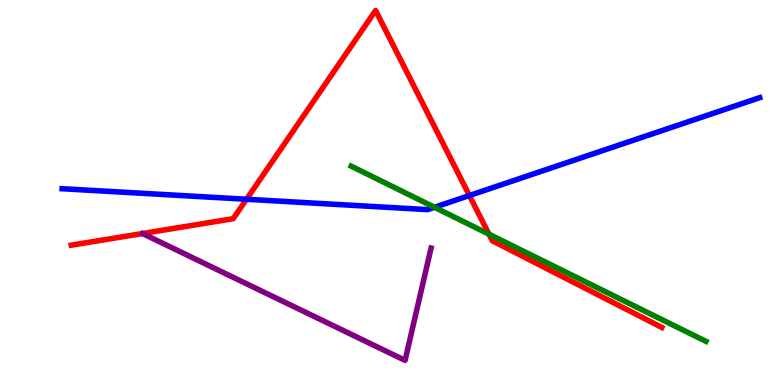[{'lines': ['blue', 'red'], 'intersections': [{'x': 3.18, 'y': 4.82}, {'x': 6.06, 'y': 4.92}]}, {'lines': ['green', 'red'], 'intersections': [{'x': 6.31, 'y': 3.92}]}, {'lines': ['purple', 'red'], 'intersections': []}, {'lines': ['blue', 'green'], 'intersections': [{'x': 5.61, 'y': 4.62}]}, {'lines': ['blue', 'purple'], 'intersections': []}, {'lines': ['green', 'purple'], 'intersections': []}]